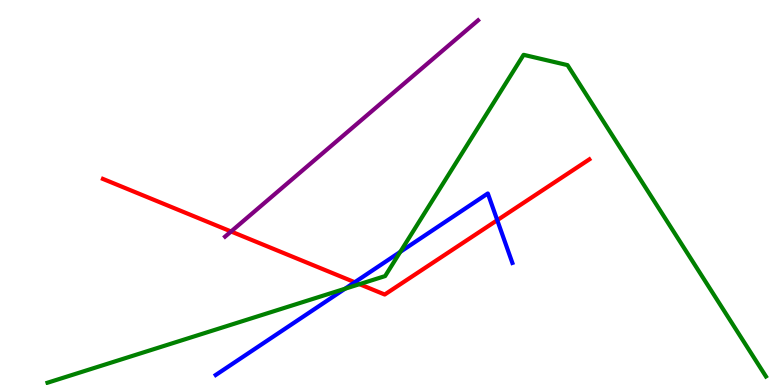[{'lines': ['blue', 'red'], 'intersections': [{'x': 4.58, 'y': 2.67}, {'x': 6.42, 'y': 4.28}]}, {'lines': ['green', 'red'], 'intersections': [{'x': 4.64, 'y': 2.62}]}, {'lines': ['purple', 'red'], 'intersections': [{'x': 2.98, 'y': 3.99}]}, {'lines': ['blue', 'green'], 'intersections': [{'x': 4.45, 'y': 2.5}, {'x': 5.16, 'y': 3.46}]}, {'lines': ['blue', 'purple'], 'intersections': []}, {'lines': ['green', 'purple'], 'intersections': []}]